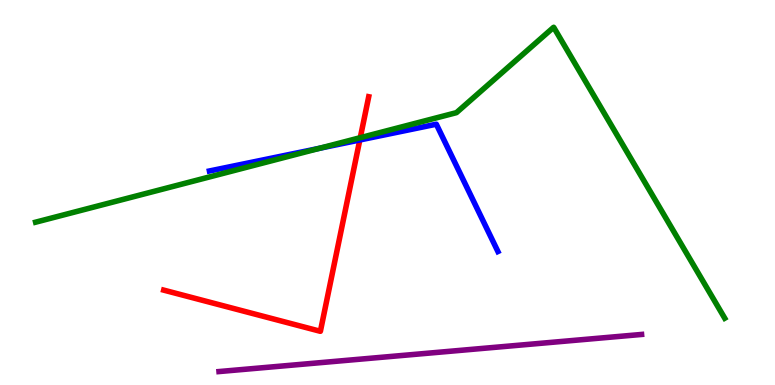[{'lines': ['blue', 'red'], 'intersections': [{'x': 4.64, 'y': 6.36}]}, {'lines': ['green', 'red'], 'intersections': [{'x': 4.65, 'y': 6.42}]}, {'lines': ['purple', 'red'], 'intersections': []}, {'lines': ['blue', 'green'], 'intersections': [{'x': 4.12, 'y': 6.15}]}, {'lines': ['blue', 'purple'], 'intersections': []}, {'lines': ['green', 'purple'], 'intersections': []}]